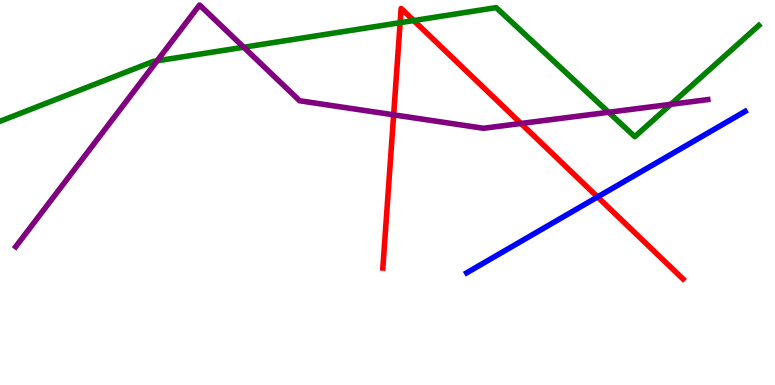[{'lines': ['blue', 'red'], 'intersections': [{'x': 7.71, 'y': 4.88}]}, {'lines': ['green', 'red'], 'intersections': [{'x': 5.16, 'y': 9.41}, {'x': 5.34, 'y': 9.47}]}, {'lines': ['purple', 'red'], 'intersections': [{'x': 5.08, 'y': 7.02}, {'x': 6.72, 'y': 6.79}]}, {'lines': ['blue', 'green'], 'intersections': []}, {'lines': ['blue', 'purple'], 'intersections': []}, {'lines': ['green', 'purple'], 'intersections': [{'x': 2.03, 'y': 8.42}, {'x': 3.14, 'y': 8.77}, {'x': 7.85, 'y': 7.08}, {'x': 8.66, 'y': 7.29}]}]